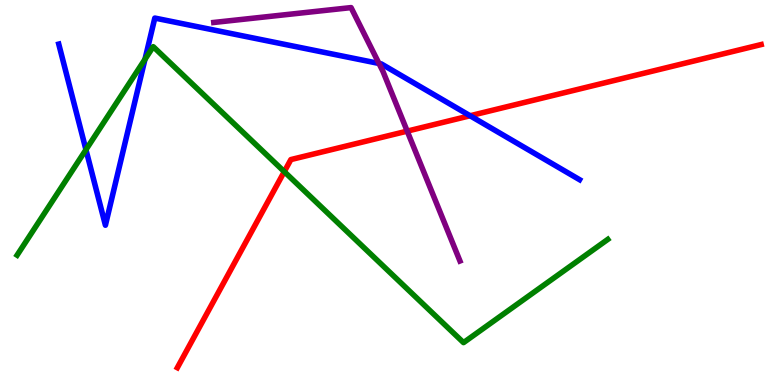[{'lines': ['blue', 'red'], 'intersections': [{'x': 6.07, 'y': 6.99}]}, {'lines': ['green', 'red'], 'intersections': [{'x': 3.67, 'y': 5.54}]}, {'lines': ['purple', 'red'], 'intersections': [{'x': 5.25, 'y': 6.59}]}, {'lines': ['blue', 'green'], 'intersections': [{'x': 1.11, 'y': 6.11}, {'x': 1.87, 'y': 8.46}]}, {'lines': ['blue', 'purple'], 'intersections': [{'x': 4.89, 'y': 8.35}]}, {'lines': ['green', 'purple'], 'intersections': []}]